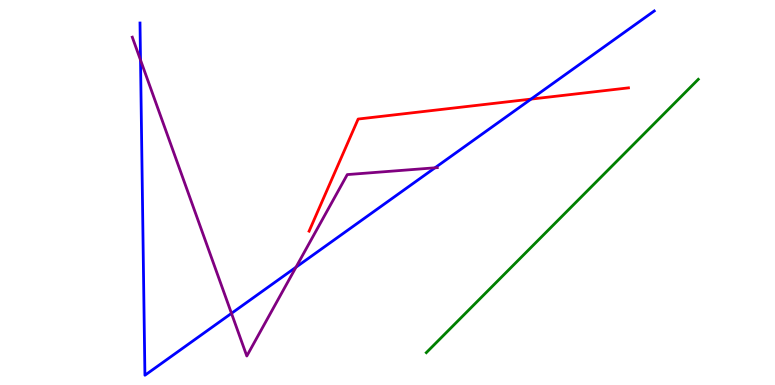[{'lines': ['blue', 'red'], 'intersections': [{'x': 6.85, 'y': 7.43}]}, {'lines': ['green', 'red'], 'intersections': []}, {'lines': ['purple', 'red'], 'intersections': []}, {'lines': ['blue', 'green'], 'intersections': []}, {'lines': ['blue', 'purple'], 'intersections': [{'x': 1.81, 'y': 8.44}, {'x': 2.99, 'y': 1.86}, {'x': 3.82, 'y': 3.06}, {'x': 5.61, 'y': 5.64}]}, {'lines': ['green', 'purple'], 'intersections': []}]